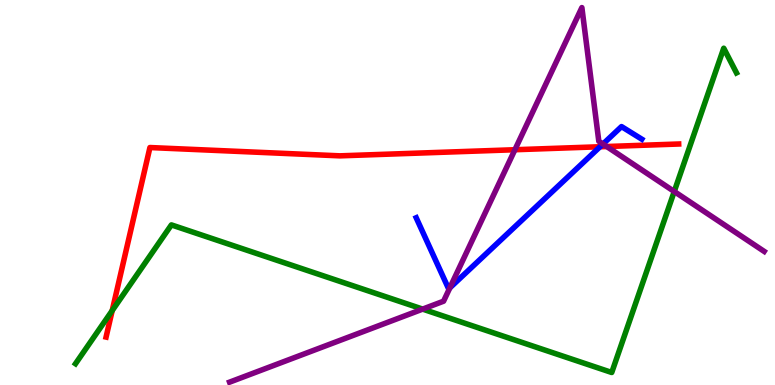[{'lines': ['blue', 'red'], 'intersections': [{'x': 7.74, 'y': 6.19}]}, {'lines': ['green', 'red'], 'intersections': [{'x': 1.45, 'y': 1.93}]}, {'lines': ['purple', 'red'], 'intersections': [{'x': 6.64, 'y': 6.11}, {'x': 7.83, 'y': 6.19}]}, {'lines': ['blue', 'green'], 'intersections': []}, {'lines': ['blue', 'purple'], 'intersections': [{'x': 5.8, 'y': 2.52}, {'x': 7.78, 'y': 6.26}]}, {'lines': ['green', 'purple'], 'intersections': [{'x': 5.45, 'y': 1.97}, {'x': 8.7, 'y': 5.03}]}]